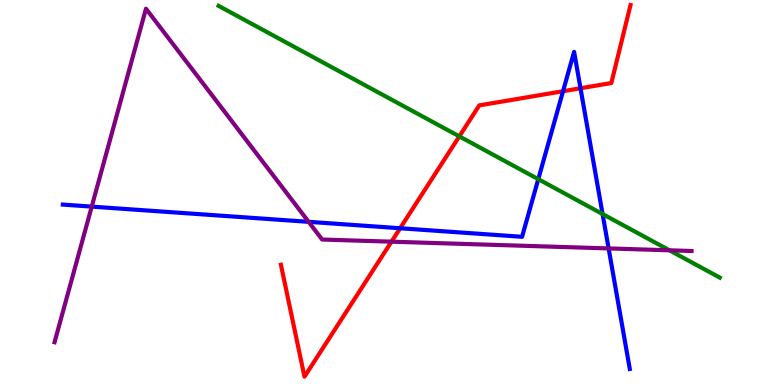[{'lines': ['blue', 'red'], 'intersections': [{'x': 5.16, 'y': 4.07}, {'x': 7.26, 'y': 7.63}, {'x': 7.49, 'y': 7.71}]}, {'lines': ['green', 'red'], 'intersections': [{'x': 5.93, 'y': 6.46}]}, {'lines': ['purple', 'red'], 'intersections': [{'x': 5.05, 'y': 3.72}]}, {'lines': ['blue', 'green'], 'intersections': [{'x': 6.95, 'y': 5.35}, {'x': 7.78, 'y': 4.44}]}, {'lines': ['blue', 'purple'], 'intersections': [{'x': 1.18, 'y': 4.63}, {'x': 3.98, 'y': 4.24}, {'x': 7.85, 'y': 3.55}]}, {'lines': ['green', 'purple'], 'intersections': [{'x': 8.64, 'y': 3.5}]}]